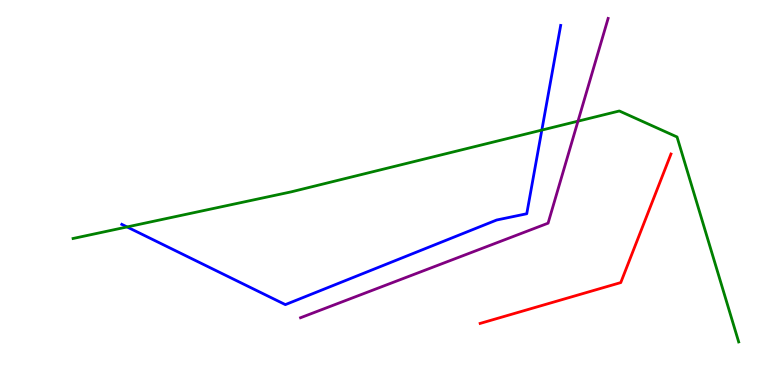[{'lines': ['blue', 'red'], 'intersections': []}, {'lines': ['green', 'red'], 'intersections': []}, {'lines': ['purple', 'red'], 'intersections': []}, {'lines': ['blue', 'green'], 'intersections': [{'x': 1.64, 'y': 4.11}, {'x': 6.99, 'y': 6.62}]}, {'lines': ['blue', 'purple'], 'intersections': []}, {'lines': ['green', 'purple'], 'intersections': [{'x': 7.46, 'y': 6.85}]}]